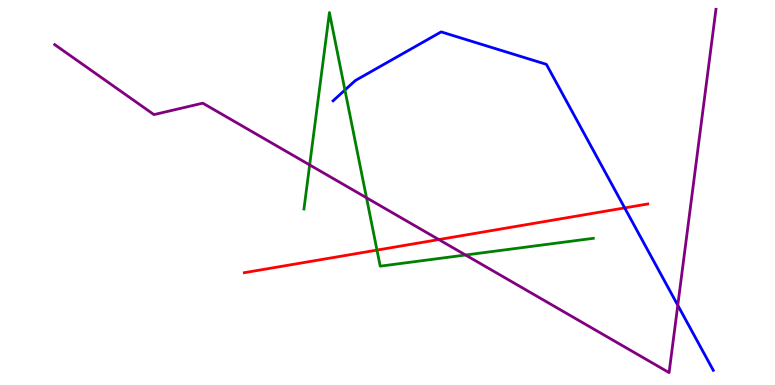[{'lines': ['blue', 'red'], 'intersections': [{'x': 8.06, 'y': 4.6}]}, {'lines': ['green', 'red'], 'intersections': [{'x': 4.86, 'y': 3.5}]}, {'lines': ['purple', 'red'], 'intersections': [{'x': 5.66, 'y': 3.78}]}, {'lines': ['blue', 'green'], 'intersections': [{'x': 4.45, 'y': 7.66}]}, {'lines': ['blue', 'purple'], 'intersections': [{'x': 8.75, 'y': 2.07}]}, {'lines': ['green', 'purple'], 'intersections': [{'x': 4.0, 'y': 5.72}, {'x': 4.73, 'y': 4.86}, {'x': 6.01, 'y': 3.38}]}]